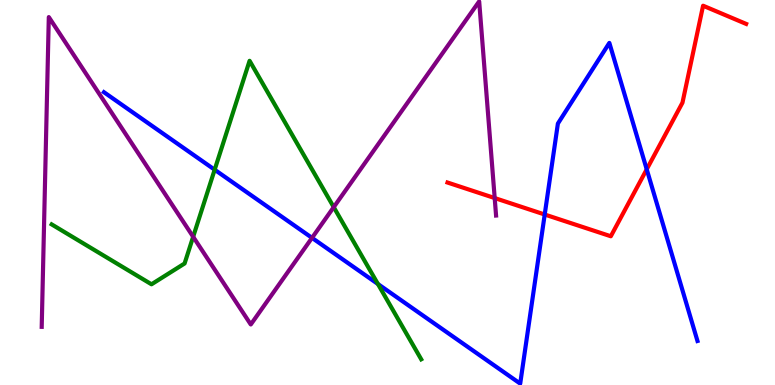[{'lines': ['blue', 'red'], 'intersections': [{'x': 7.03, 'y': 4.43}, {'x': 8.34, 'y': 5.6}]}, {'lines': ['green', 'red'], 'intersections': []}, {'lines': ['purple', 'red'], 'intersections': [{'x': 6.38, 'y': 4.86}]}, {'lines': ['blue', 'green'], 'intersections': [{'x': 2.77, 'y': 5.59}, {'x': 4.88, 'y': 2.62}]}, {'lines': ['blue', 'purple'], 'intersections': [{'x': 4.03, 'y': 3.82}]}, {'lines': ['green', 'purple'], 'intersections': [{'x': 2.49, 'y': 3.85}, {'x': 4.31, 'y': 4.62}]}]